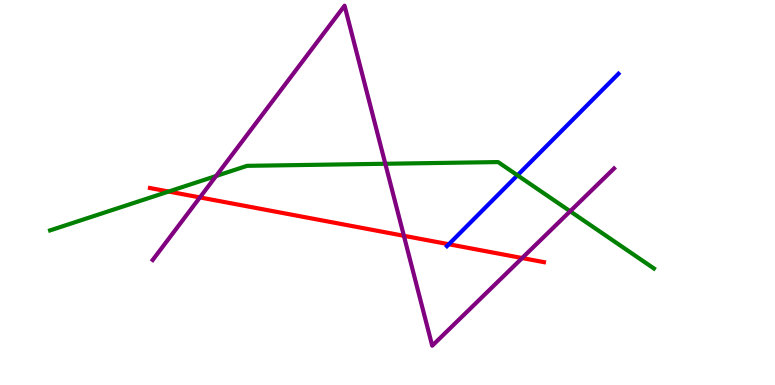[{'lines': ['blue', 'red'], 'intersections': [{'x': 5.79, 'y': 3.66}]}, {'lines': ['green', 'red'], 'intersections': [{'x': 2.18, 'y': 5.02}]}, {'lines': ['purple', 'red'], 'intersections': [{'x': 2.58, 'y': 4.87}, {'x': 5.21, 'y': 3.88}, {'x': 6.74, 'y': 3.3}]}, {'lines': ['blue', 'green'], 'intersections': [{'x': 6.68, 'y': 5.45}]}, {'lines': ['blue', 'purple'], 'intersections': []}, {'lines': ['green', 'purple'], 'intersections': [{'x': 2.79, 'y': 5.43}, {'x': 4.97, 'y': 5.75}, {'x': 7.36, 'y': 4.51}]}]